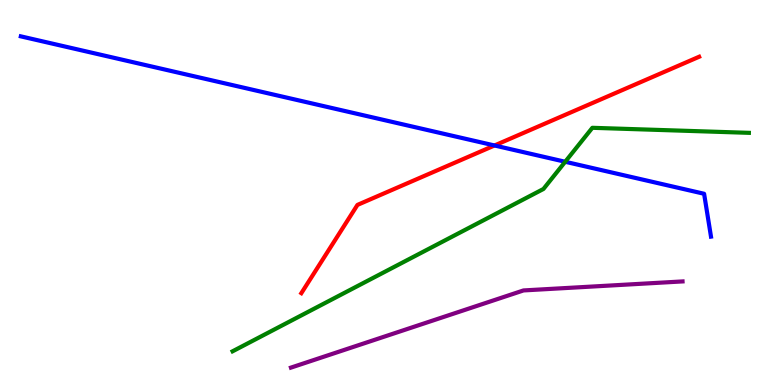[{'lines': ['blue', 'red'], 'intersections': [{'x': 6.38, 'y': 6.22}]}, {'lines': ['green', 'red'], 'intersections': []}, {'lines': ['purple', 'red'], 'intersections': []}, {'lines': ['blue', 'green'], 'intersections': [{'x': 7.29, 'y': 5.8}]}, {'lines': ['blue', 'purple'], 'intersections': []}, {'lines': ['green', 'purple'], 'intersections': []}]